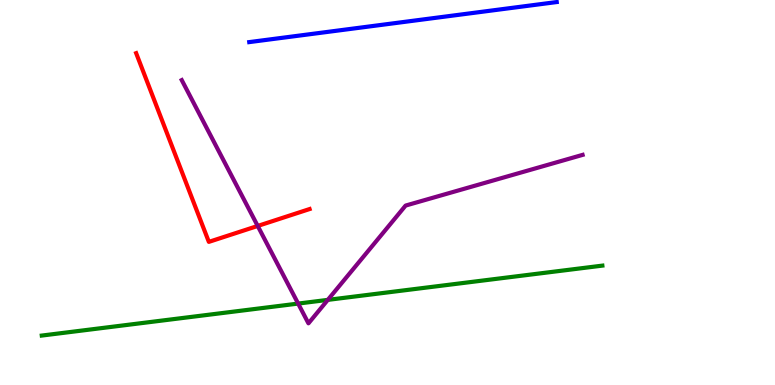[{'lines': ['blue', 'red'], 'intersections': []}, {'lines': ['green', 'red'], 'intersections': []}, {'lines': ['purple', 'red'], 'intersections': [{'x': 3.33, 'y': 4.13}]}, {'lines': ['blue', 'green'], 'intersections': []}, {'lines': ['blue', 'purple'], 'intersections': []}, {'lines': ['green', 'purple'], 'intersections': [{'x': 3.85, 'y': 2.11}, {'x': 4.23, 'y': 2.21}]}]